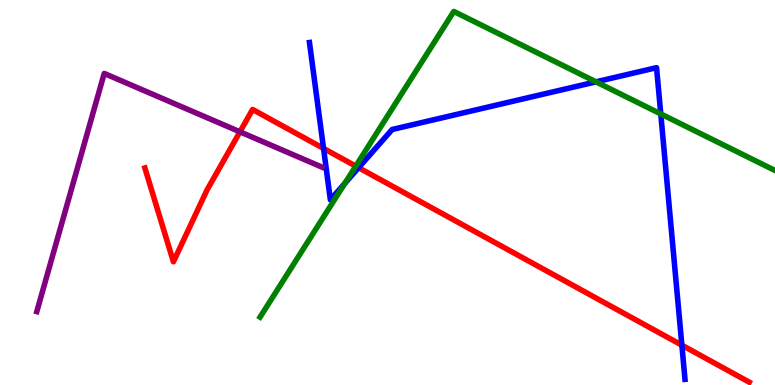[{'lines': ['blue', 'red'], 'intersections': [{'x': 4.17, 'y': 6.14}, {'x': 4.63, 'y': 5.64}, {'x': 8.8, 'y': 1.03}]}, {'lines': ['green', 'red'], 'intersections': [{'x': 4.59, 'y': 5.69}]}, {'lines': ['purple', 'red'], 'intersections': [{'x': 3.1, 'y': 6.58}]}, {'lines': ['blue', 'green'], 'intersections': [{'x': 4.45, 'y': 5.24}, {'x': 7.69, 'y': 7.87}, {'x': 8.53, 'y': 7.04}]}, {'lines': ['blue', 'purple'], 'intersections': []}, {'lines': ['green', 'purple'], 'intersections': []}]